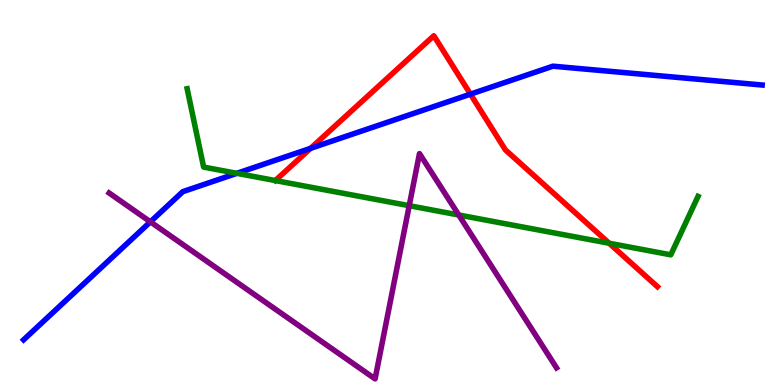[{'lines': ['blue', 'red'], 'intersections': [{'x': 4.01, 'y': 6.15}, {'x': 6.07, 'y': 7.55}]}, {'lines': ['green', 'red'], 'intersections': [{'x': 7.86, 'y': 3.68}]}, {'lines': ['purple', 'red'], 'intersections': []}, {'lines': ['blue', 'green'], 'intersections': [{'x': 3.06, 'y': 5.5}]}, {'lines': ['blue', 'purple'], 'intersections': [{'x': 1.94, 'y': 4.24}]}, {'lines': ['green', 'purple'], 'intersections': [{'x': 5.28, 'y': 4.66}, {'x': 5.92, 'y': 4.42}]}]